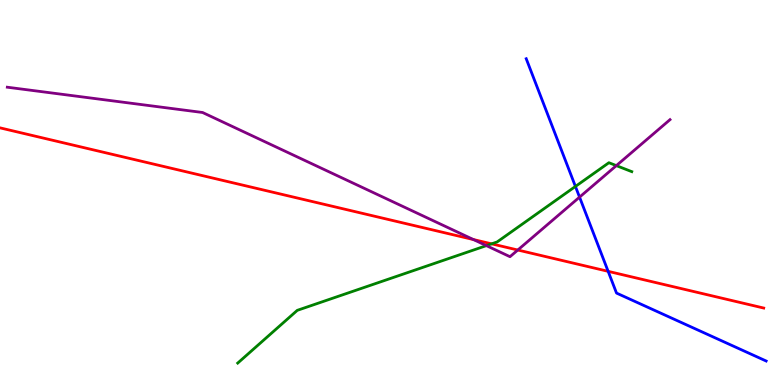[{'lines': ['blue', 'red'], 'intersections': [{'x': 7.85, 'y': 2.95}]}, {'lines': ['green', 'red'], 'intersections': [{'x': 6.34, 'y': 3.67}]}, {'lines': ['purple', 'red'], 'intersections': [{'x': 6.11, 'y': 3.78}, {'x': 6.68, 'y': 3.51}]}, {'lines': ['blue', 'green'], 'intersections': [{'x': 7.42, 'y': 5.16}]}, {'lines': ['blue', 'purple'], 'intersections': [{'x': 7.48, 'y': 4.88}]}, {'lines': ['green', 'purple'], 'intersections': [{'x': 6.28, 'y': 3.62}, {'x': 7.95, 'y': 5.7}]}]